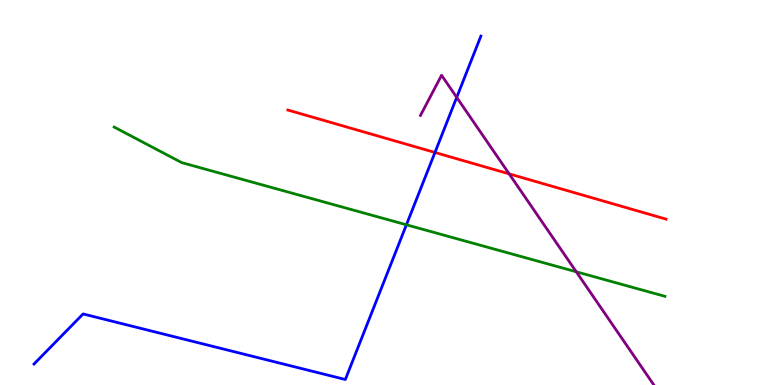[{'lines': ['blue', 'red'], 'intersections': [{'x': 5.61, 'y': 6.04}]}, {'lines': ['green', 'red'], 'intersections': []}, {'lines': ['purple', 'red'], 'intersections': [{'x': 6.57, 'y': 5.48}]}, {'lines': ['blue', 'green'], 'intersections': [{'x': 5.24, 'y': 4.16}]}, {'lines': ['blue', 'purple'], 'intersections': [{'x': 5.89, 'y': 7.47}]}, {'lines': ['green', 'purple'], 'intersections': [{'x': 7.44, 'y': 2.94}]}]